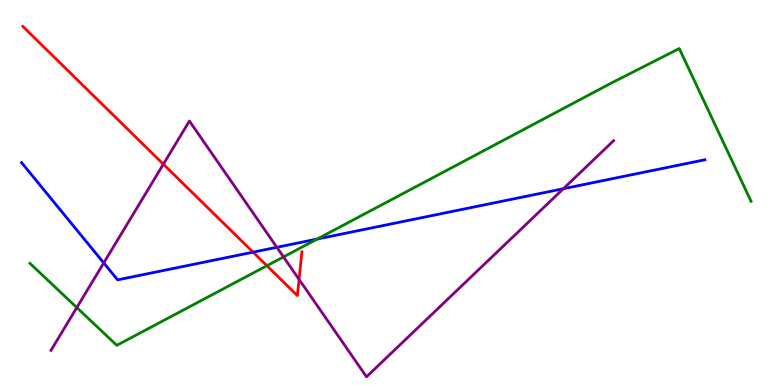[{'lines': ['blue', 'red'], 'intersections': [{'x': 3.27, 'y': 3.45}]}, {'lines': ['green', 'red'], 'intersections': [{'x': 3.44, 'y': 3.1}]}, {'lines': ['purple', 'red'], 'intersections': [{'x': 2.11, 'y': 5.74}, {'x': 3.86, 'y': 2.74}]}, {'lines': ['blue', 'green'], 'intersections': [{'x': 4.09, 'y': 3.79}]}, {'lines': ['blue', 'purple'], 'intersections': [{'x': 1.34, 'y': 3.17}, {'x': 3.57, 'y': 3.58}, {'x': 7.27, 'y': 5.1}]}, {'lines': ['green', 'purple'], 'intersections': [{'x': 0.991, 'y': 2.01}, {'x': 3.66, 'y': 3.33}]}]